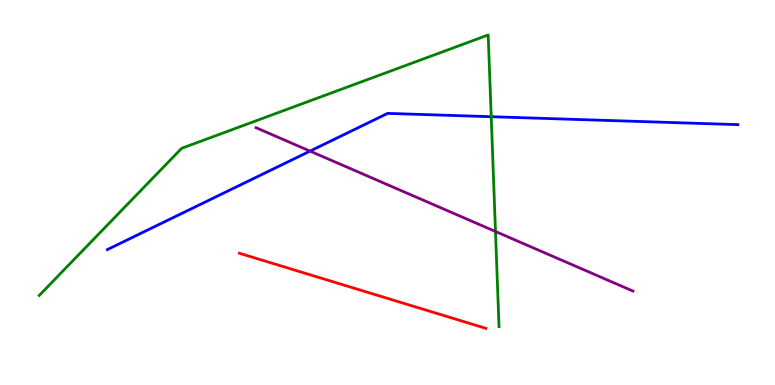[{'lines': ['blue', 'red'], 'intersections': []}, {'lines': ['green', 'red'], 'intersections': []}, {'lines': ['purple', 'red'], 'intersections': []}, {'lines': ['blue', 'green'], 'intersections': [{'x': 6.34, 'y': 6.97}]}, {'lines': ['blue', 'purple'], 'intersections': [{'x': 4.0, 'y': 6.08}]}, {'lines': ['green', 'purple'], 'intersections': [{'x': 6.39, 'y': 3.99}]}]